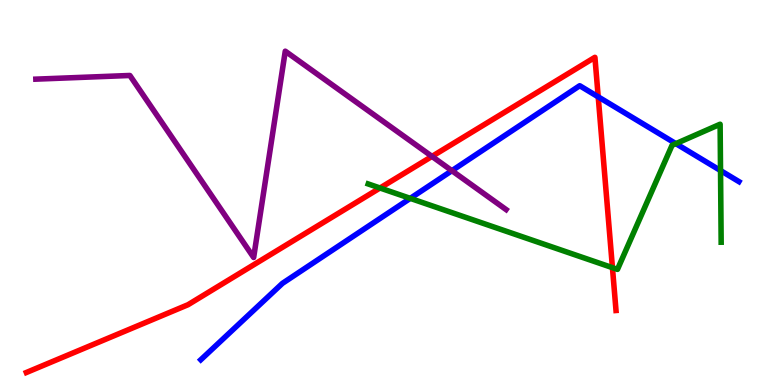[{'lines': ['blue', 'red'], 'intersections': [{'x': 7.72, 'y': 7.48}]}, {'lines': ['green', 'red'], 'intersections': [{'x': 4.9, 'y': 5.12}, {'x': 7.9, 'y': 3.05}]}, {'lines': ['purple', 'red'], 'intersections': [{'x': 5.57, 'y': 5.94}]}, {'lines': ['blue', 'green'], 'intersections': [{'x': 5.29, 'y': 4.85}, {'x': 8.72, 'y': 6.27}, {'x': 9.3, 'y': 5.57}]}, {'lines': ['blue', 'purple'], 'intersections': [{'x': 5.83, 'y': 5.57}]}, {'lines': ['green', 'purple'], 'intersections': []}]